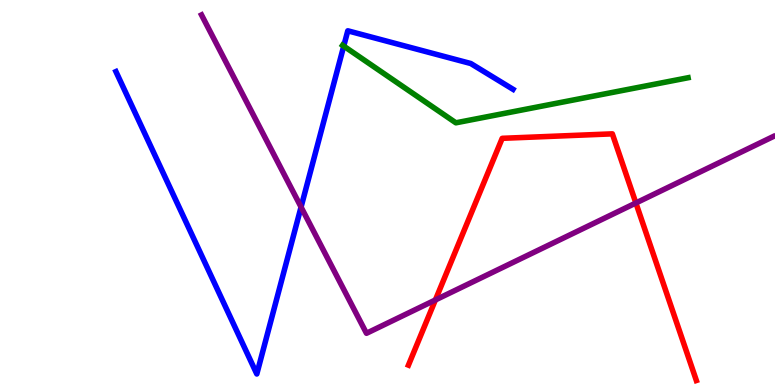[{'lines': ['blue', 'red'], 'intersections': []}, {'lines': ['green', 'red'], 'intersections': []}, {'lines': ['purple', 'red'], 'intersections': [{'x': 5.62, 'y': 2.21}, {'x': 8.21, 'y': 4.73}]}, {'lines': ['blue', 'green'], 'intersections': [{'x': 4.44, 'y': 8.8}]}, {'lines': ['blue', 'purple'], 'intersections': [{'x': 3.88, 'y': 4.62}]}, {'lines': ['green', 'purple'], 'intersections': []}]